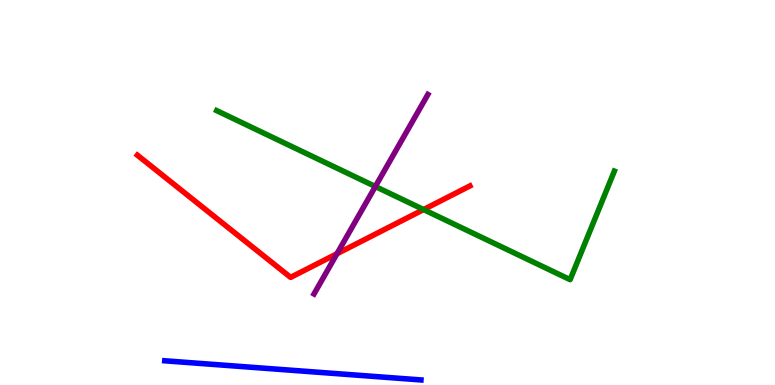[{'lines': ['blue', 'red'], 'intersections': []}, {'lines': ['green', 'red'], 'intersections': [{'x': 5.47, 'y': 4.56}]}, {'lines': ['purple', 'red'], 'intersections': [{'x': 4.35, 'y': 3.41}]}, {'lines': ['blue', 'green'], 'intersections': []}, {'lines': ['blue', 'purple'], 'intersections': []}, {'lines': ['green', 'purple'], 'intersections': [{'x': 4.84, 'y': 5.16}]}]